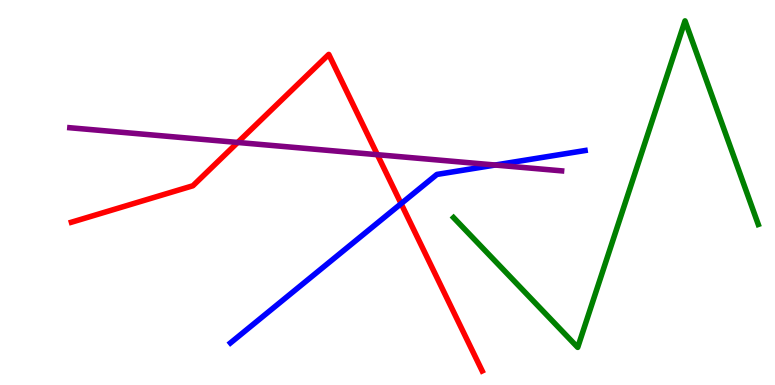[{'lines': ['blue', 'red'], 'intersections': [{'x': 5.18, 'y': 4.71}]}, {'lines': ['green', 'red'], 'intersections': []}, {'lines': ['purple', 'red'], 'intersections': [{'x': 3.07, 'y': 6.3}, {'x': 4.87, 'y': 5.98}]}, {'lines': ['blue', 'green'], 'intersections': []}, {'lines': ['blue', 'purple'], 'intersections': [{'x': 6.39, 'y': 5.71}]}, {'lines': ['green', 'purple'], 'intersections': []}]